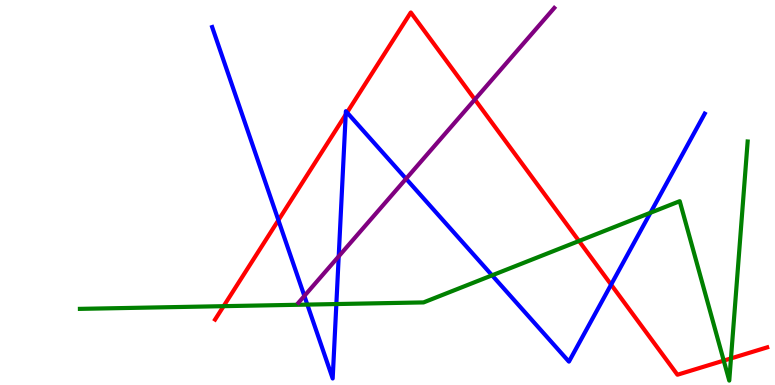[{'lines': ['blue', 'red'], 'intersections': [{'x': 3.59, 'y': 4.28}, {'x': 4.46, 'y': 7.02}, {'x': 4.48, 'y': 7.08}, {'x': 7.89, 'y': 2.61}]}, {'lines': ['green', 'red'], 'intersections': [{'x': 2.89, 'y': 2.05}, {'x': 7.47, 'y': 3.74}, {'x': 9.34, 'y': 0.633}, {'x': 9.43, 'y': 0.691}]}, {'lines': ['purple', 'red'], 'intersections': [{'x': 6.13, 'y': 7.42}]}, {'lines': ['blue', 'green'], 'intersections': [{'x': 3.97, 'y': 2.09}, {'x': 4.34, 'y': 2.1}, {'x': 6.35, 'y': 2.85}, {'x': 8.39, 'y': 4.47}]}, {'lines': ['blue', 'purple'], 'intersections': [{'x': 3.93, 'y': 2.31}, {'x': 4.37, 'y': 3.34}, {'x': 5.24, 'y': 5.36}]}, {'lines': ['green', 'purple'], 'intersections': []}]